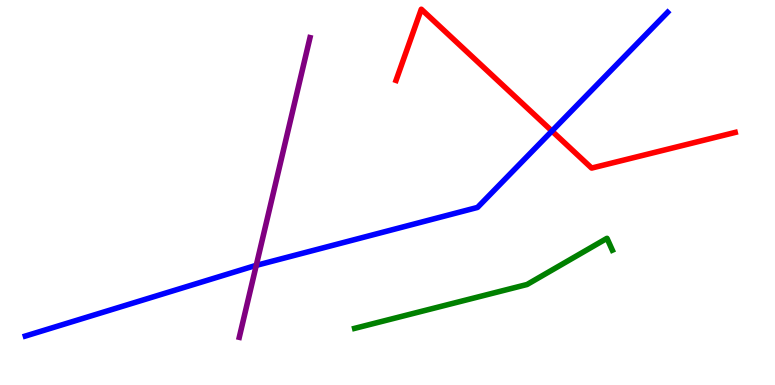[{'lines': ['blue', 'red'], 'intersections': [{'x': 7.12, 'y': 6.6}]}, {'lines': ['green', 'red'], 'intersections': []}, {'lines': ['purple', 'red'], 'intersections': []}, {'lines': ['blue', 'green'], 'intersections': []}, {'lines': ['blue', 'purple'], 'intersections': [{'x': 3.31, 'y': 3.11}]}, {'lines': ['green', 'purple'], 'intersections': []}]